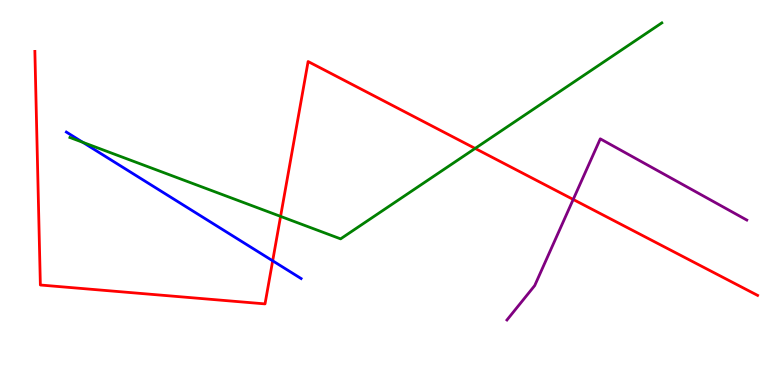[{'lines': ['blue', 'red'], 'intersections': [{'x': 3.52, 'y': 3.23}]}, {'lines': ['green', 'red'], 'intersections': [{'x': 3.62, 'y': 4.38}, {'x': 6.13, 'y': 6.14}]}, {'lines': ['purple', 'red'], 'intersections': [{'x': 7.4, 'y': 4.82}]}, {'lines': ['blue', 'green'], 'intersections': [{'x': 1.07, 'y': 6.3}]}, {'lines': ['blue', 'purple'], 'intersections': []}, {'lines': ['green', 'purple'], 'intersections': []}]